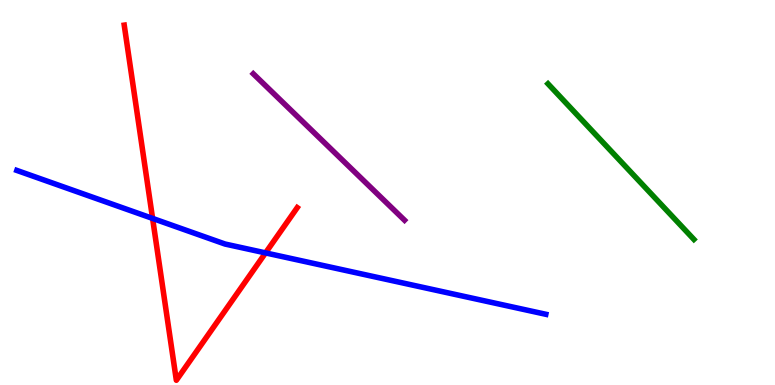[{'lines': ['blue', 'red'], 'intersections': [{'x': 1.97, 'y': 4.33}, {'x': 3.43, 'y': 3.43}]}, {'lines': ['green', 'red'], 'intersections': []}, {'lines': ['purple', 'red'], 'intersections': []}, {'lines': ['blue', 'green'], 'intersections': []}, {'lines': ['blue', 'purple'], 'intersections': []}, {'lines': ['green', 'purple'], 'intersections': []}]